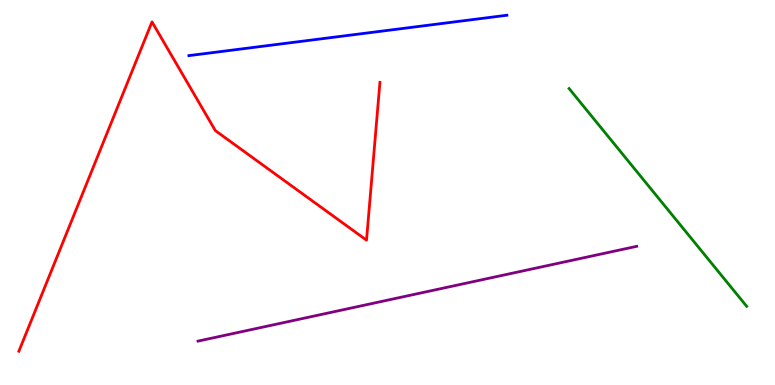[{'lines': ['blue', 'red'], 'intersections': []}, {'lines': ['green', 'red'], 'intersections': []}, {'lines': ['purple', 'red'], 'intersections': []}, {'lines': ['blue', 'green'], 'intersections': []}, {'lines': ['blue', 'purple'], 'intersections': []}, {'lines': ['green', 'purple'], 'intersections': []}]